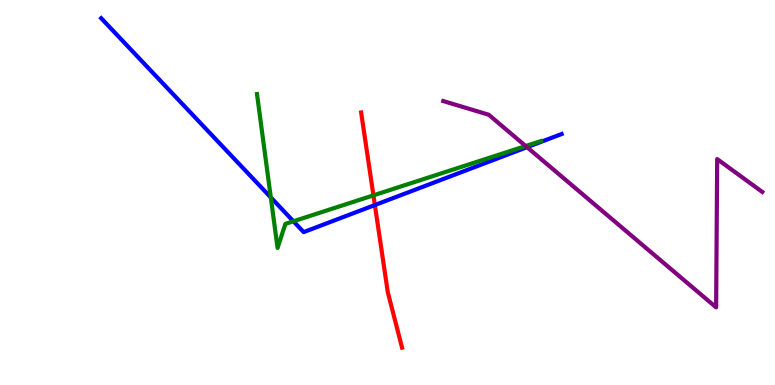[{'lines': ['blue', 'red'], 'intersections': [{'x': 4.84, 'y': 4.67}]}, {'lines': ['green', 'red'], 'intersections': [{'x': 4.82, 'y': 4.93}]}, {'lines': ['purple', 'red'], 'intersections': []}, {'lines': ['blue', 'green'], 'intersections': [{'x': 3.49, 'y': 4.87}, {'x': 3.79, 'y': 4.25}]}, {'lines': ['blue', 'purple'], 'intersections': [{'x': 6.8, 'y': 6.18}]}, {'lines': ['green', 'purple'], 'intersections': [{'x': 6.78, 'y': 6.21}]}]